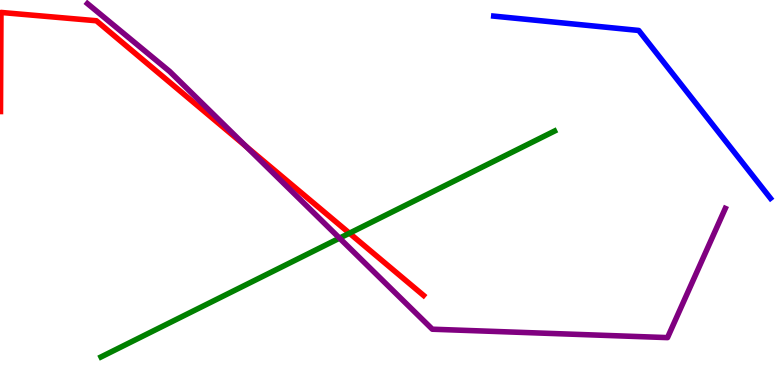[{'lines': ['blue', 'red'], 'intersections': []}, {'lines': ['green', 'red'], 'intersections': [{'x': 4.51, 'y': 3.94}]}, {'lines': ['purple', 'red'], 'intersections': [{'x': 3.18, 'y': 6.2}]}, {'lines': ['blue', 'green'], 'intersections': []}, {'lines': ['blue', 'purple'], 'intersections': []}, {'lines': ['green', 'purple'], 'intersections': [{'x': 4.38, 'y': 3.81}]}]